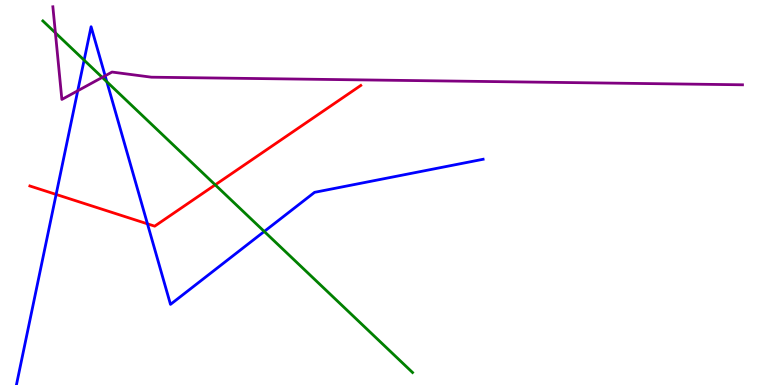[{'lines': ['blue', 'red'], 'intersections': [{'x': 0.724, 'y': 4.95}, {'x': 1.9, 'y': 4.19}]}, {'lines': ['green', 'red'], 'intersections': [{'x': 2.78, 'y': 5.2}]}, {'lines': ['purple', 'red'], 'intersections': []}, {'lines': ['blue', 'green'], 'intersections': [{'x': 1.09, 'y': 8.44}, {'x': 1.38, 'y': 7.88}, {'x': 3.41, 'y': 3.99}]}, {'lines': ['blue', 'purple'], 'intersections': [{'x': 1.0, 'y': 7.64}, {'x': 1.36, 'y': 8.03}]}, {'lines': ['green', 'purple'], 'intersections': [{'x': 0.715, 'y': 9.15}, {'x': 1.32, 'y': 7.99}]}]